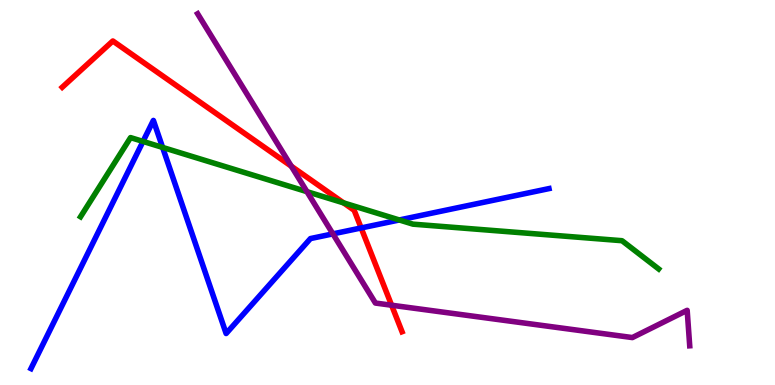[{'lines': ['blue', 'red'], 'intersections': [{'x': 4.66, 'y': 4.08}]}, {'lines': ['green', 'red'], 'intersections': [{'x': 4.43, 'y': 4.73}]}, {'lines': ['purple', 'red'], 'intersections': [{'x': 3.76, 'y': 5.68}, {'x': 5.05, 'y': 2.07}]}, {'lines': ['blue', 'green'], 'intersections': [{'x': 1.85, 'y': 6.33}, {'x': 2.1, 'y': 6.17}, {'x': 5.15, 'y': 4.29}]}, {'lines': ['blue', 'purple'], 'intersections': [{'x': 4.3, 'y': 3.93}]}, {'lines': ['green', 'purple'], 'intersections': [{'x': 3.96, 'y': 5.02}]}]